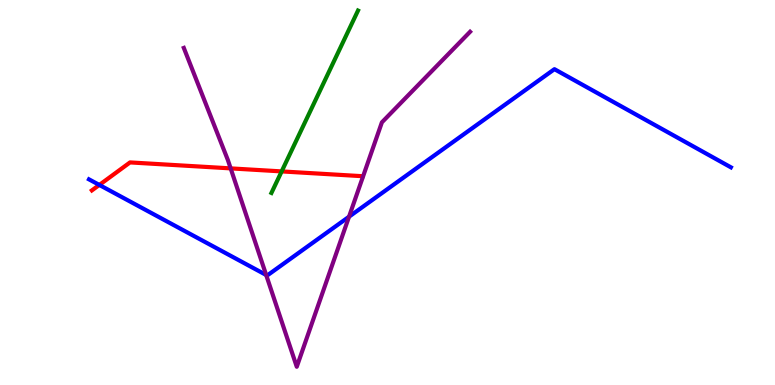[{'lines': ['blue', 'red'], 'intersections': [{'x': 1.28, 'y': 5.2}]}, {'lines': ['green', 'red'], 'intersections': [{'x': 3.63, 'y': 5.55}]}, {'lines': ['purple', 'red'], 'intersections': [{'x': 2.98, 'y': 5.63}]}, {'lines': ['blue', 'green'], 'intersections': []}, {'lines': ['blue', 'purple'], 'intersections': [{'x': 3.43, 'y': 2.86}, {'x': 4.5, 'y': 4.37}]}, {'lines': ['green', 'purple'], 'intersections': []}]